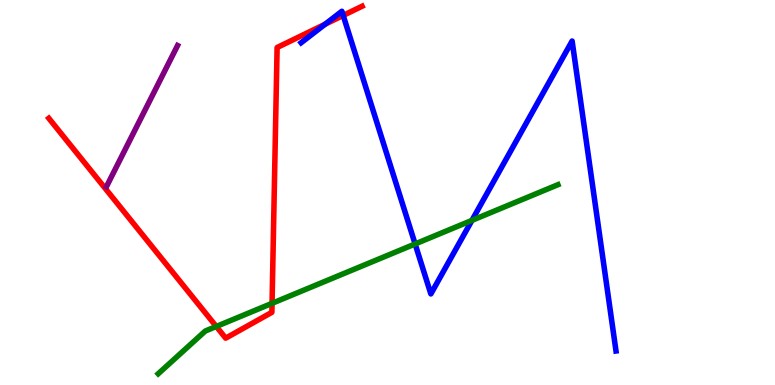[{'lines': ['blue', 'red'], 'intersections': [{'x': 4.2, 'y': 9.37}, {'x': 4.43, 'y': 9.6}]}, {'lines': ['green', 'red'], 'intersections': [{'x': 2.79, 'y': 1.52}, {'x': 3.51, 'y': 2.12}]}, {'lines': ['purple', 'red'], 'intersections': []}, {'lines': ['blue', 'green'], 'intersections': [{'x': 5.36, 'y': 3.66}, {'x': 6.09, 'y': 4.28}]}, {'lines': ['blue', 'purple'], 'intersections': []}, {'lines': ['green', 'purple'], 'intersections': []}]